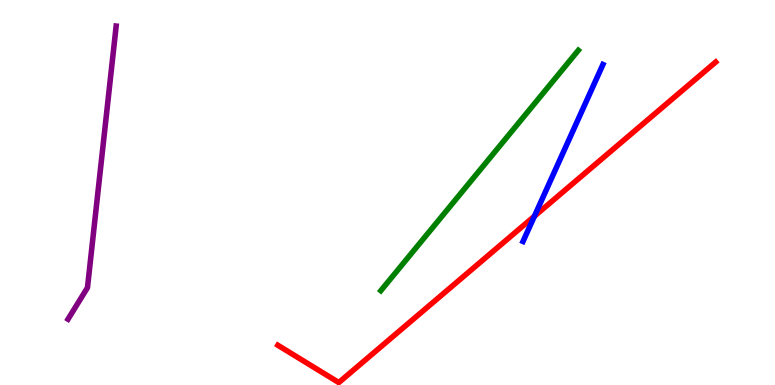[{'lines': ['blue', 'red'], 'intersections': [{'x': 6.9, 'y': 4.38}]}, {'lines': ['green', 'red'], 'intersections': []}, {'lines': ['purple', 'red'], 'intersections': []}, {'lines': ['blue', 'green'], 'intersections': []}, {'lines': ['blue', 'purple'], 'intersections': []}, {'lines': ['green', 'purple'], 'intersections': []}]